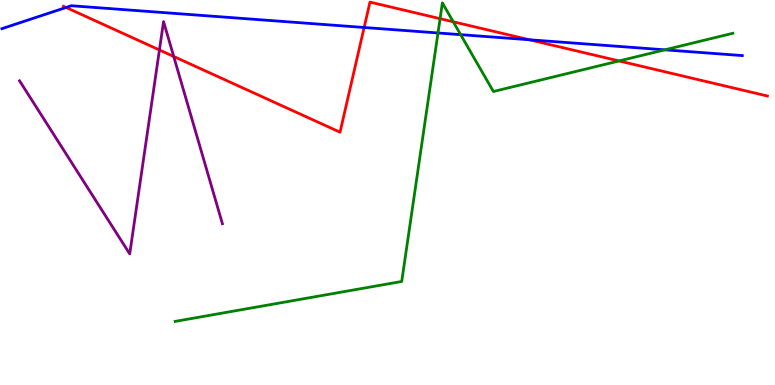[{'lines': ['blue', 'red'], 'intersections': [{'x': 0.853, 'y': 9.81}, {'x': 4.7, 'y': 9.29}, {'x': 6.83, 'y': 8.97}]}, {'lines': ['green', 'red'], 'intersections': [{'x': 5.68, 'y': 9.52}, {'x': 5.85, 'y': 9.43}, {'x': 7.99, 'y': 8.42}]}, {'lines': ['purple', 'red'], 'intersections': [{'x': 2.06, 'y': 8.7}, {'x': 2.24, 'y': 8.53}]}, {'lines': ['blue', 'green'], 'intersections': [{'x': 5.65, 'y': 9.14}, {'x': 5.94, 'y': 9.1}, {'x': 8.58, 'y': 8.71}]}, {'lines': ['blue', 'purple'], 'intersections': []}, {'lines': ['green', 'purple'], 'intersections': []}]